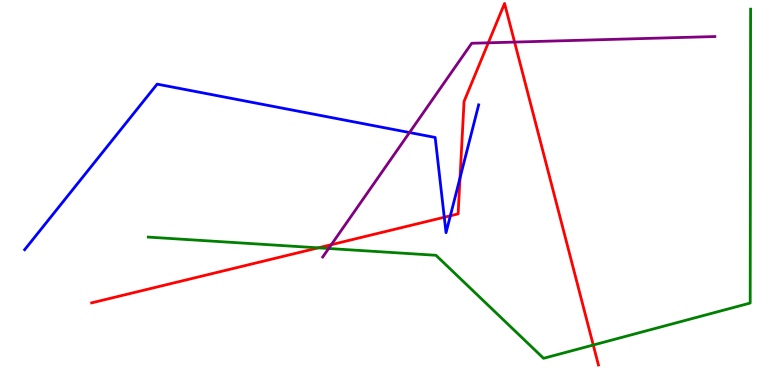[{'lines': ['blue', 'red'], 'intersections': [{'x': 5.73, 'y': 4.36}, {'x': 5.81, 'y': 4.4}, {'x': 5.94, 'y': 5.38}]}, {'lines': ['green', 'red'], 'intersections': [{'x': 4.11, 'y': 3.56}, {'x': 7.65, 'y': 1.04}]}, {'lines': ['purple', 'red'], 'intersections': [{'x': 4.28, 'y': 3.64}, {'x': 6.3, 'y': 8.89}, {'x': 6.64, 'y': 8.91}]}, {'lines': ['blue', 'green'], 'intersections': []}, {'lines': ['blue', 'purple'], 'intersections': [{'x': 5.28, 'y': 6.56}]}, {'lines': ['green', 'purple'], 'intersections': [{'x': 4.24, 'y': 3.55}]}]